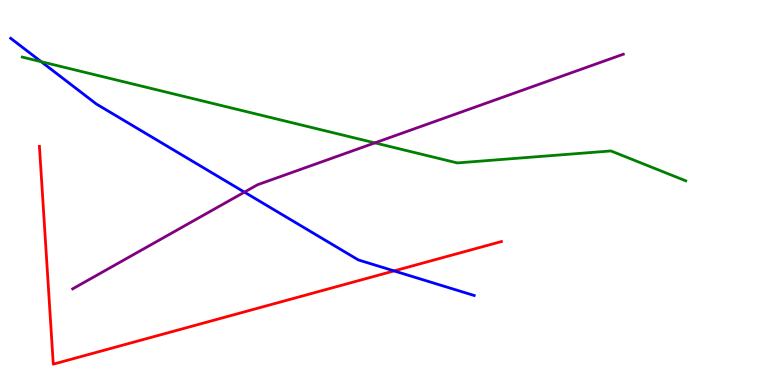[{'lines': ['blue', 'red'], 'intersections': [{'x': 5.09, 'y': 2.96}]}, {'lines': ['green', 'red'], 'intersections': []}, {'lines': ['purple', 'red'], 'intersections': []}, {'lines': ['blue', 'green'], 'intersections': [{'x': 0.532, 'y': 8.4}]}, {'lines': ['blue', 'purple'], 'intersections': [{'x': 3.15, 'y': 5.01}]}, {'lines': ['green', 'purple'], 'intersections': [{'x': 4.84, 'y': 6.29}]}]